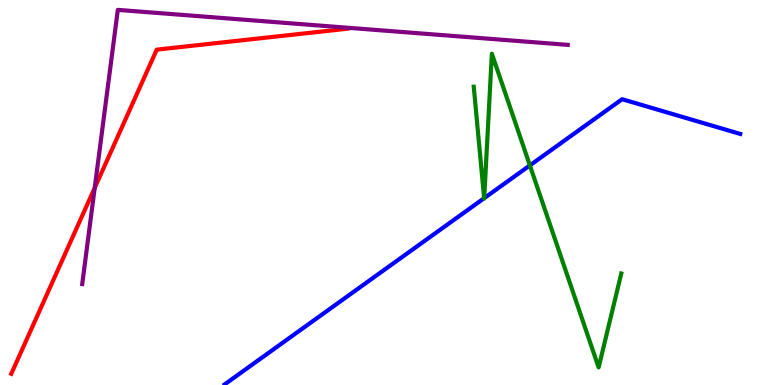[{'lines': ['blue', 'red'], 'intersections': []}, {'lines': ['green', 'red'], 'intersections': []}, {'lines': ['purple', 'red'], 'intersections': [{'x': 1.22, 'y': 5.12}]}, {'lines': ['blue', 'green'], 'intersections': [{'x': 6.25, 'y': 4.85}, {'x': 6.25, 'y': 4.85}, {'x': 6.84, 'y': 5.7}]}, {'lines': ['blue', 'purple'], 'intersections': []}, {'lines': ['green', 'purple'], 'intersections': []}]